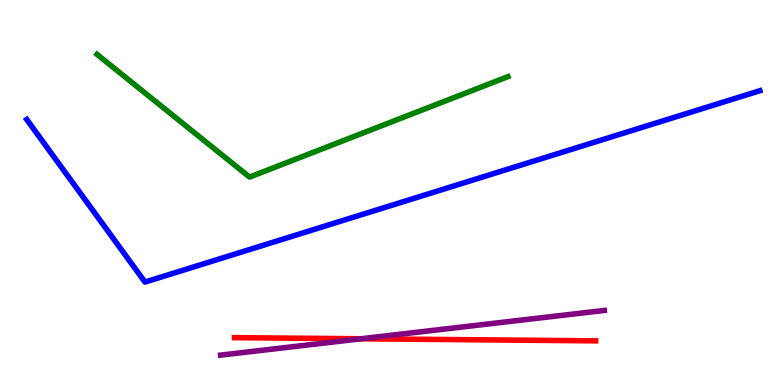[{'lines': ['blue', 'red'], 'intersections': []}, {'lines': ['green', 'red'], 'intersections': []}, {'lines': ['purple', 'red'], 'intersections': [{'x': 4.66, 'y': 1.2}]}, {'lines': ['blue', 'green'], 'intersections': []}, {'lines': ['blue', 'purple'], 'intersections': []}, {'lines': ['green', 'purple'], 'intersections': []}]